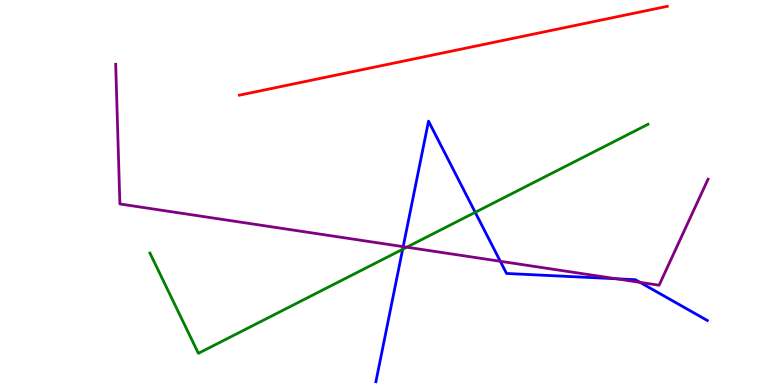[{'lines': ['blue', 'red'], 'intersections': []}, {'lines': ['green', 'red'], 'intersections': []}, {'lines': ['purple', 'red'], 'intersections': []}, {'lines': ['blue', 'green'], 'intersections': [{'x': 5.2, 'y': 3.52}, {'x': 6.13, 'y': 4.49}]}, {'lines': ['blue', 'purple'], 'intersections': [{'x': 5.2, 'y': 3.59}, {'x': 6.46, 'y': 3.21}, {'x': 7.95, 'y': 2.76}, {'x': 8.26, 'y': 2.67}]}, {'lines': ['green', 'purple'], 'intersections': [{'x': 5.25, 'y': 3.58}]}]